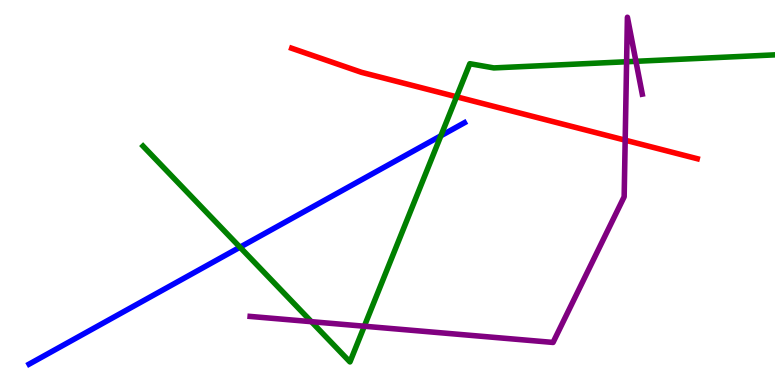[{'lines': ['blue', 'red'], 'intersections': []}, {'lines': ['green', 'red'], 'intersections': [{'x': 5.89, 'y': 7.49}]}, {'lines': ['purple', 'red'], 'intersections': [{'x': 8.07, 'y': 6.36}]}, {'lines': ['blue', 'green'], 'intersections': [{'x': 3.1, 'y': 3.58}, {'x': 5.69, 'y': 6.47}]}, {'lines': ['blue', 'purple'], 'intersections': []}, {'lines': ['green', 'purple'], 'intersections': [{'x': 4.02, 'y': 1.64}, {'x': 4.7, 'y': 1.53}, {'x': 8.09, 'y': 8.4}, {'x': 8.21, 'y': 8.41}]}]